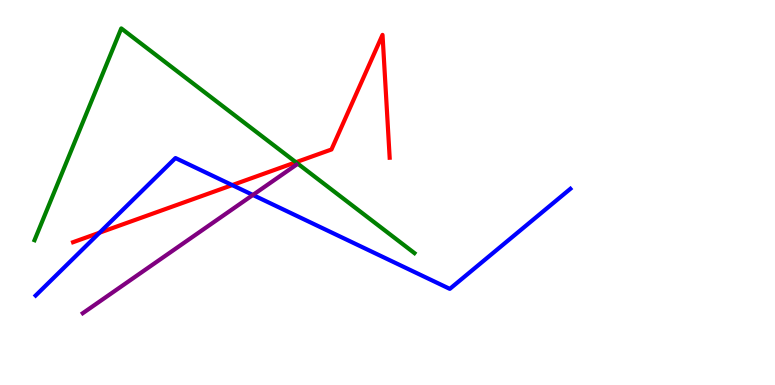[{'lines': ['blue', 'red'], 'intersections': [{'x': 1.28, 'y': 3.96}, {'x': 3.0, 'y': 5.19}]}, {'lines': ['green', 'red'], 'intersections': [{'x': 3.82, 'y': 5.79}]}, {'lines': ['purple', 'red'], 'intersections': []}, {'lines': ['blue', 'green'], 'intersections': []}, {'lines': ['blue', 'purple'], 'intersections': [{'x': 3.26, 'y': 4.94}]}, {'lines': ['green', 'purple'], 'intersections': []}]